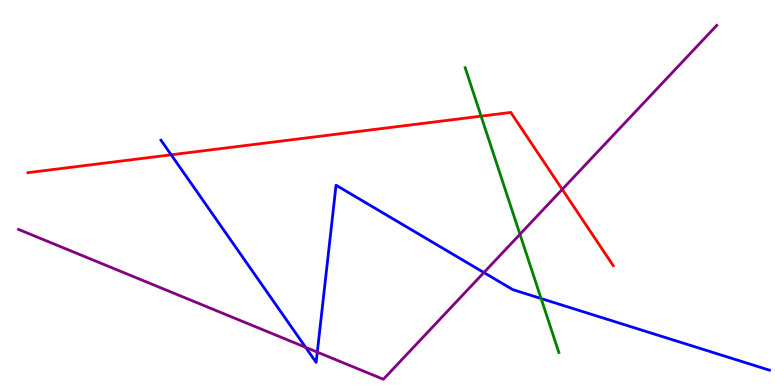[{'lines': ['blue', 'red'], 'intersections': [{'x': 2.21, 'y': 5.98}]}, {'lines': ['green', 'red'], 'intersections': [{'x': 6.21, 'y': 6.98}]}, {'lines': ['purple', 'red'], 'intersections': [{'x': 7.25, 'y': 5.08}]}, {'lines': ['blue', 'green'], 'intersections': [{'x': 6.98, 'y': 2.25}]}, {'lines': ['blue', 'purple'], 'intersections': [{'x': 3.94, 'y': 0.978}, {'x': 4.09, 'y': 0.854}, {'x': 6.24, 'y': 2.92}]}, {'lines': ['green', 'purple'], 'intersections': [{'x': 6.71, 'y': 3.91}]}]